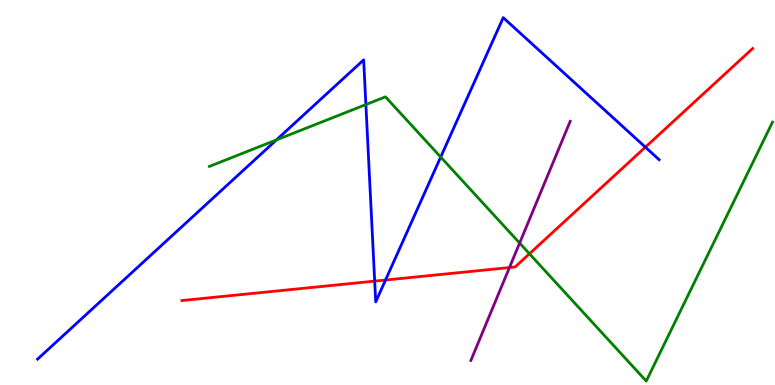[{'lines': ['blue', 'red'], 'intersections': [{'x': 4.83, 'y': 2.7}, {'x': 4.97, 'y': 2.73}, {'x': 8.33, 'y': 6.18}]}, {'lines': ['green', 'red'], 'intersections': [{'x': 6.83, 'y': 3.41}]}, {'lines': ['purple', 'red'], 'intersections': [{'x': 6.57, 'y': 3.05}]}, {'lines': ['blue', 'green'], 'intersections': [{'x': 3.57, 'y': 6.37}, {'x': 4.72, 'y': 7.28}, {'x': 5.69, 'y': 5.92}]}, {'lines': ['blue', 'purple'], 'intersections': []}, {'lines': ['green', 'purple'], 'intersections': [{'x': 6.7, 'y': 3.69}]}]